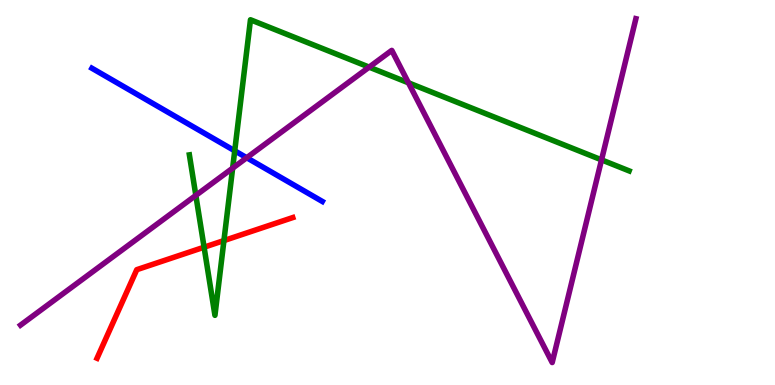[{'lines': ['blue', 'red'], 'intersections': []}, {'lines': ['green', 'red'], 'intersections': [{'x': 2.63, 'y': 3.58}, {'x': 2.89, 'y': 3.75}]}, {'lines': ['purple', 'red'], 'intersections': []}, {'lines': ['blue', 'green'], 'intersections': [{'x': 3.03, 'y': 6.08}]}, {'lines': ['blue', 'purple'], 'intersections': [{'x': 3.18, 'y': 5.9}]}, {'lines': ['green', 'purple'], 'intersections': [{'x': 2.53, 'y': 4.92}, {'x': 3.0, 'y': 5.63}, {'x': 4.76, 'y': 8.26}, {'x': 5.27, 'y': 7.85}, {'x': 7.76, 'y': 5.85}]}]